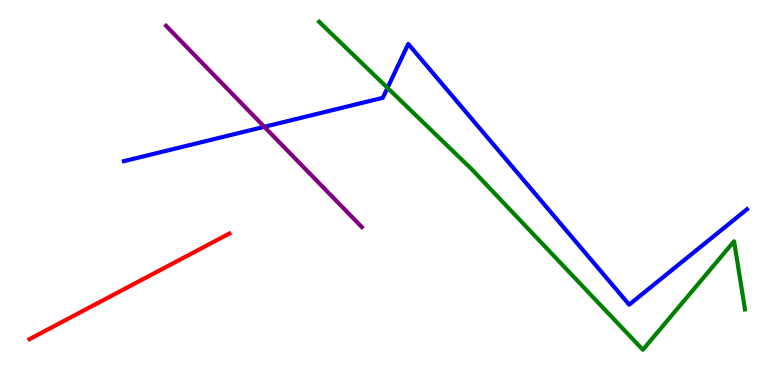[{'lines': ['blue', 'red'], 'intersections': []}, {'lines': ['green', 'red'], 'intersections': []}, {'lines': ['purple', 'red'], 'intersections': []}, {'lines': ['blue', 'green'], 'intersections': [{'x': 5.0, 'y': 7.72}]}, {'lines': ['blue', 'purple'], 'intersections': [{'x': 3.41, 'y': 6.71}]}, {'lines': ['green', 'purple'], 'intersections': []}]